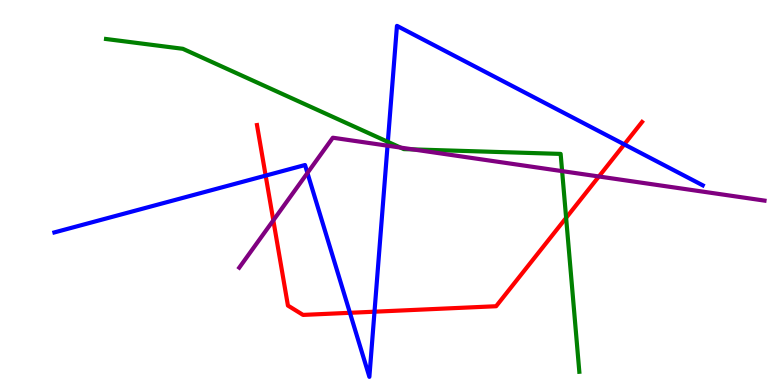[{'lines': ['blue', 'red'], 'intersections': [{'x': 3.43, 'y': 5.44}, {'x': 4.52, 'y': 1.88}, {'x': 4.83, 'y': 1.9}, {'x': 8.06, 'y': 6.25}]}, {'lines': ['green', 'red'], 'intersections': [{'x': 7.3, 'y': 4.34}]}, {'lines': ['purple', 'red'], 'intersections': [{'x': 3.53, 'y': 4.28}, {'x': 7.73, 'y': 5.42}]}, {'lines': ['blue', 'green'], 'intersections': [{'x': 5.0, 'y': 6.32}]}, {'lines': ['blue', 'purple'], 'intersections': [{'x': 3.97, 'y': 5.51}, {'x': 5.0, 'y': 6.22}]}, {'lines': ['green', 'purple'], 'intersections': [{'x': 5.17, 'y': 6.17}, {'x': 5.33, 'y': 6.12}, {'x': 7.25, 'y': 5.56}]}]